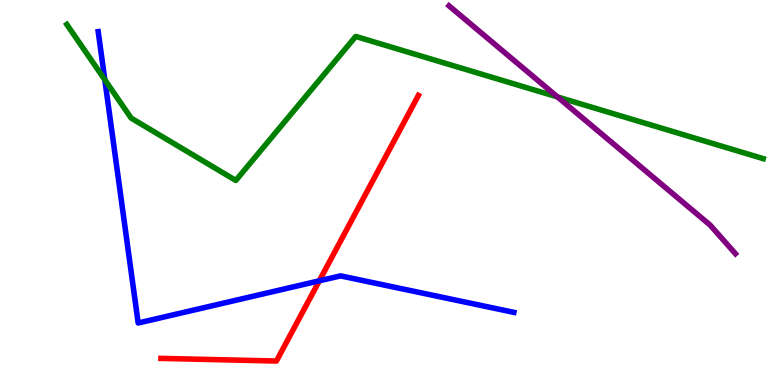[{'lines': ['blue', 'red'], 'intersections': [{'x': 4.12, 'y': 2.71}]}, {'lines': ['green', 'red'], 'intersections': []}, {'lines': ['purple', 'red'], 'intersections': []}, {'lines': ['blue', 'green'], 'intersections': [{'x': 1.35, 'y': 7.93}]}, {'lines': ['blue', 'purple'], 'intersections': []}, {'lines': ['green', 'purple'], 'intersections': [{'x': 7.19, 'y': 7.48}]}]